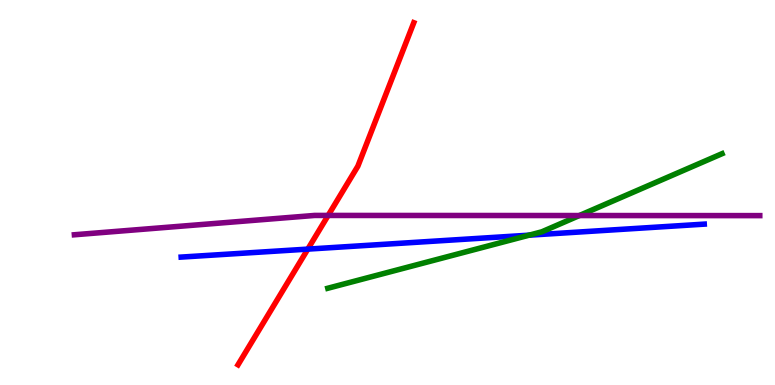[{'lines': ['blue', 'red'], 'intersections': [{'x': 3.97, 'y': 3.53}]}, {'lines': ['green', 'red'], 'intersections': []}, {'lines': ['purple', 'red'], 'intersections': [{'x': 4.23, 'y': 4.4}]}, {'lines': ['blue', 'green'], 'intersections': [{'x': 6.83, 'y': 3.89}]}, {'lines': ['blue', 'purple'], 'intersections': []}, {'lines': ['green', 'purple'], 'intersections': [{'x': 7.48, 'y': 4.4}]}]